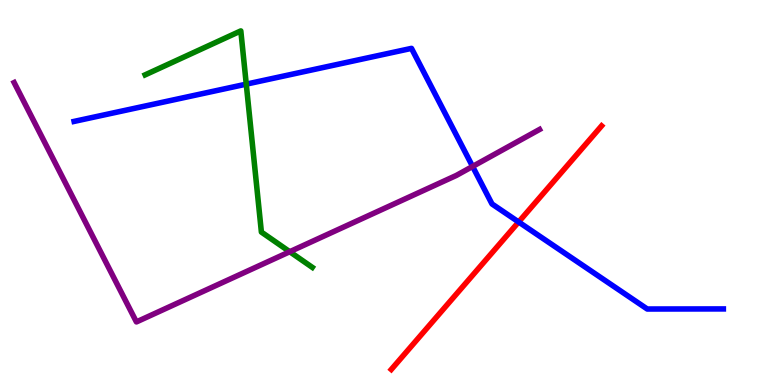[{'lines': ['blue', 'red'], 'intersections': [{'x': 6.69, 'y': 4.23}]}, {'lines': ['green', 'red'], 'intersections': []}, {'lines': ['purple', 'red'], 'intersections': []}, {'lines': ['blue', 'green'], 'intersections': [{'x': 3.18, 'y': 7.81}]}, {'lines': ['blue', 'purple'], 'intersections': [{'x': 6.1, 'y': 5.68}]}, {'lines': ['green', 'purple'], 'intersections': [{'x': 3.74, 'y': 3.46}]}]